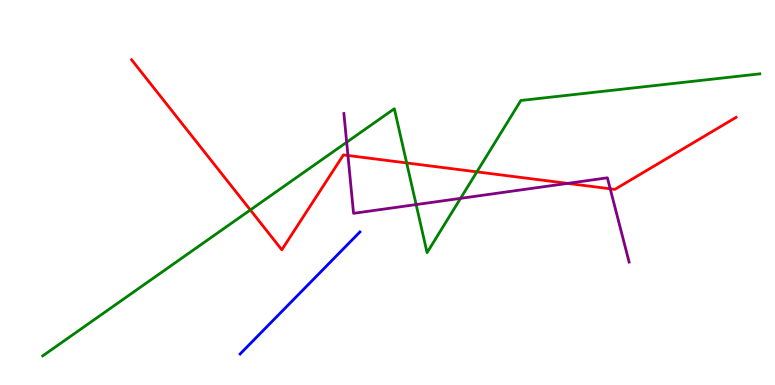[{'lines': ['blue', 'red'], 'intersections': []}, {'lines': ['green', 'red'], 'intersections': [{'x': 3.23, 'y': 4.55}, {'x': 5.25, 'y': 5.77}, {'x': 6.15, 'y': 5.54}]}, {'lines': ['purple', 'red'], 'intersections': [{'x': 4.49, 'y': 5.96}, {'x': 7.32, 'y': 5.24}, {'x': 7.87, 'y': 5.1}]}, {'lines': ['blue', 'green'], 'intersections': []}, {'lines': ['blue', 'purple'], 'intersections': []}, {'lines': ['green', 'purple'], 'intersections': [{'x': 4.47, 'y': 6.31}, {'x': 5.37, 'y': 4.69}, {'x': 5.94, 'y': 4.85}]}]